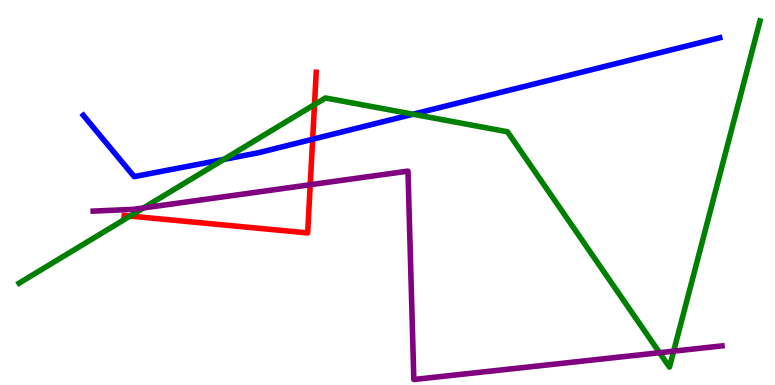[{'lines': ['blue', 'red'], 'intersections': [{'x': 4.03, 'y': 6.38}]}, {'lines': ['green', 'red'], 'intersections': [{'x': 1.68, 'y': 4.39}, {'x': 4.06, 'y': 7.28}]}, {'lines': ['purple', 'red'], 'intersections': [{'x': 4.0, 'y': 5.2}]}, {'lines': ['blue', 'green'], 'intersections': [{'x': 2.89, 'y': 5.86}, {'x': 5.33, 'y': 7.03}]}, {'lines': ['blue', 'purple'], 'intersections': []}, {'lines': ['green', 'purple'], 'intersections': [{'x': 1.85, 'y': 4.6}, {'x': 8.51, 'y': 0.839}, {'x': 8.69, 'y': 0.879}]}]